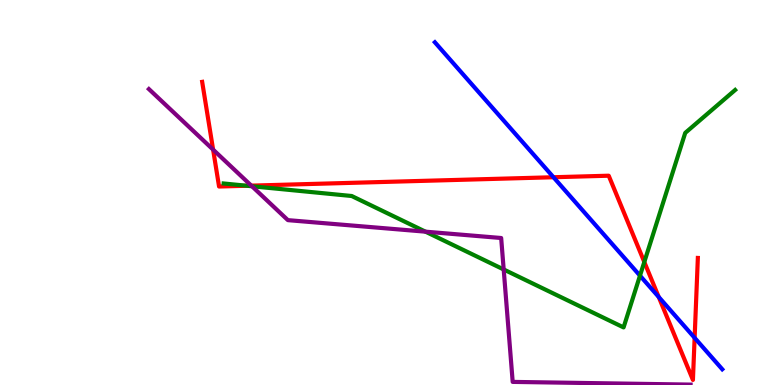[{'lines': ['blue', 'red'], 'intersections': [{'x': 7.14, 'y': 5.4}, {'x': 8.5, 'y': 2.29}, {'x': 8.96, 'y': 1.23}]}, {'lines': ['green', 'red'], 'intersections': [{'x': 3.18, 'y': 5.18}, {'x': 8.31, 'y': 3.19}]}, {'lines': ['purple', 'red'], 'intersections': [{'x': 2.75, 'y': 6.11}, {'x': 3.24, 'y': 5.18}]}, {'lines': ['blue', 'green'], 'intersections': [{'x': 8.26, 'y': 2.84}]}, {'lines': ['blue', 'purple'], 'intersections': []}, {'lines': ['green', 'purple'], 'intersections': [{'x': 3.25, 'y': 5.16}, {'x': 5.49, 'y': 3.98}, {'x': 6.5, 'y': 3.0}]}]